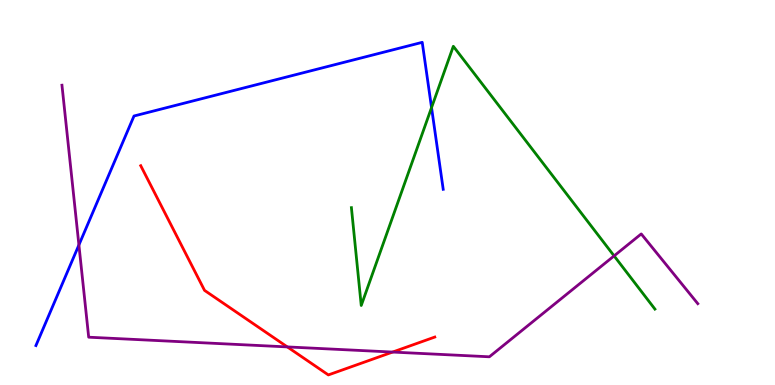[{'lines': ['blue', 'red'], 'intersections': []}, {'lines': ['green', 'red'], 'intersections': []}, {'lines': ['purple', 'red'], 'intersections': [{'x': 3.71, 'y': 0.989}, {'x': 5.07, 'y': 0.855}]}, {'lines': ['blue', 'green'], 'intersections': [{'x': 5.57, 'y': 7.21}]}, {'lines': ['blue', 'purple'], 'intersections': [{'x': 1.02, 'y': 3.64}]}, {'lines': ['green', 'purple'], 'intersections': [{'x': 7.92, 'y': 3.35}]}]